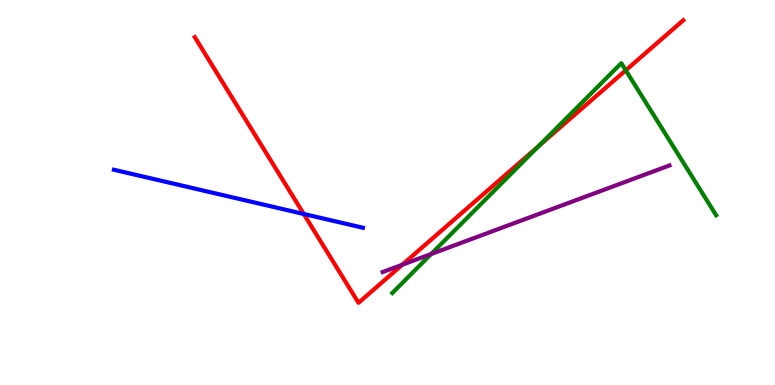[{'lines': ['blue', 'red'], 'intersections': [{'x': 3.92, 'y': 4.44}]}, {'lines': ['green', 'red'], 'intersections': [{'x': 6.95, 'y': 6.21}, {'x': 8.07, 'y': 8.17}]}, {'lines': ['purple', 'red'], 'intersections': [{'x': 5.19, 'y': 3.12}]}, {'lines': ['blue', 'green'], 'intersections': []}, {'lines': ['blue', 'purple'], 'intersections': []}, {'lines': ['green', 'purple'], 'intersections': [{'x': 5.56, 'y': 3.4}]}]